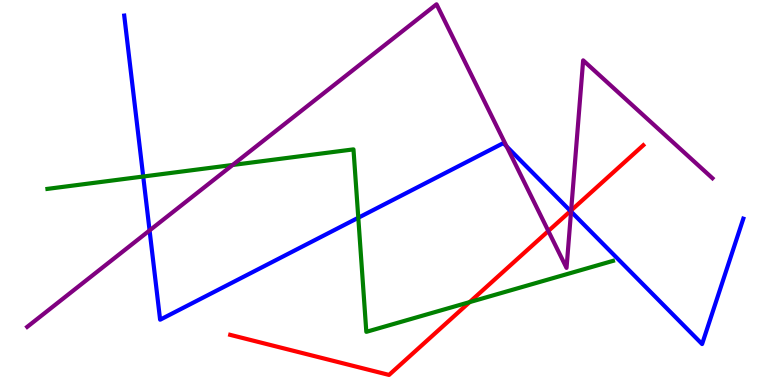[{'lines': ['blue', 'red'], 'intersections': [{'x': 7.36, 'y': 4.52}]}, {'lines': ['green', 'red'], 'intersections': [{'x': 6.06, 'y': 2.15}]}, {'lines': ['purple', 'red'], 'intersections': [{'x': 7.08, 'y': 4.0}, {'x': 7.37, 'y': 4.53}]}, {'lines': ['blue', 'green'], 'intersections': [{'x': 1.85, 'y': 5.42}, {'x': 4.62, 'y': 4.34}]}, {'lines': ['blue', 'purple'], 'intersections': [{'x': 1.93, 'y': 4.01}, {'x': 6.54, 'y': 6.2}, {'x': 7.37, 'y': 4.5}]}, {'lines': ['green', 'purple'], 'intersections': [{'x': 3.0, 'y': 5.71}]}]